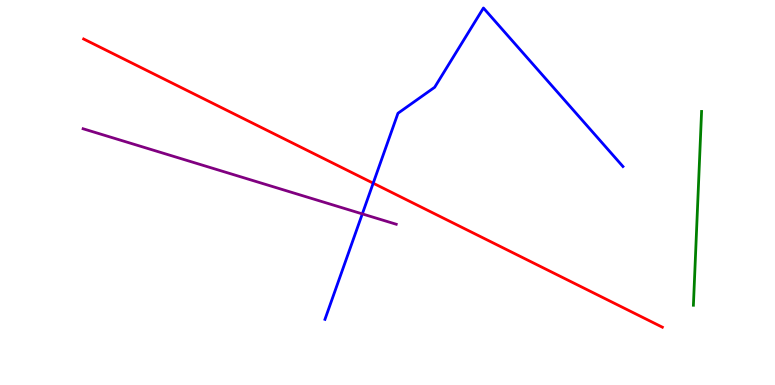[{'lines': ['blue', 'red'], 'intersections': [{'x': 4.82, 'y': 5.24}]}, {'lines': ['green', 'red'], 'intersections': []}, {'lines': ['purple', 'red'], 'intersections': []}, {'lines': ['blue', 'green'], 'intersections': []}, {'lines': ['blue', 'purple'], 'intersections': [{'x': 4.68, 'y': 4.44}]}, {'lines': ['green', 'purple'], 'intersections': []}]